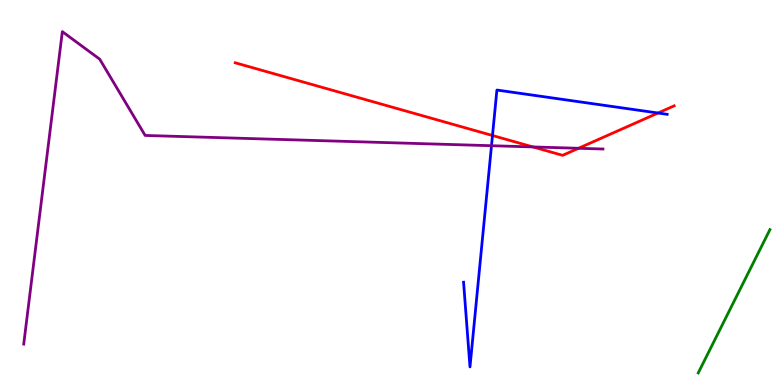[{'lines': ['blue', 'red'], 'intersections': [{'x': 6.35, 'y': 6.48}, {'x': 8.49, 'y': 7.06}]}, {'lines': ['green', 'red'], 'intersections': []}, {'lines': ['purple', 'red'], 'intersections': [{'x': 6.88, 'y': 6.18}, {'x': 7.46, 'y': 6.15}]}, {'lines': ['blue', 'green'], 'intersections': []}, {'lines': ['blue', 'purple'], 'intersections': [{'x': 6.34, 'y': 6.22}]}, {'lines': ['green', 'purple'], 'intersections': []}]